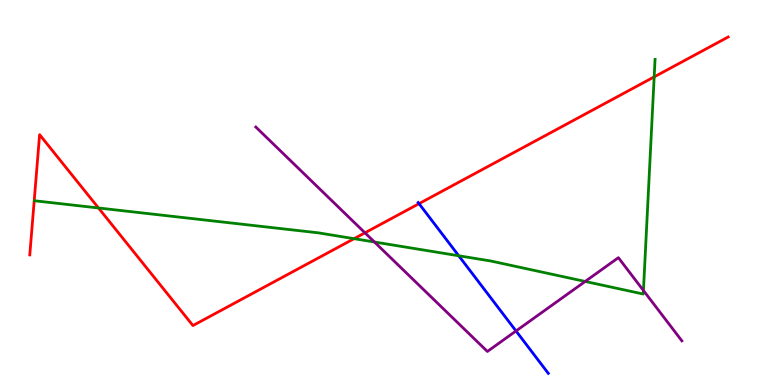[{'lines': ['blue', 'red'], 'intersections': [{'x': 5.41, 'y': 4.71}]}, {'lines': ['green', 'red'], 'intersections': [{'x': 1.27, 'y': 4.6}, {'x': 4.57, 'y': 3.8}, {'x': 8.44, 'y': 8.0}]}, {'lines': ['purple', 'red'], 'intersections': [{'x': 4.71, 'y': 3.95}]}, {'lines': ['blue', 'green'], 'intersections': [{'x': 5.92, 'y': 3.36}]}, {'lines': ['blue', 'purple'], 'intersections': [{'x': 6.66, 'y': 1.4}]}, {'lines': ['green', 'purple'], 'intersections': [{'x': 4.83, 'y': 3.71}, {'x': 7.55, 'y': 2.69}, {'x': 8.3, 'y': 2.45}]}]